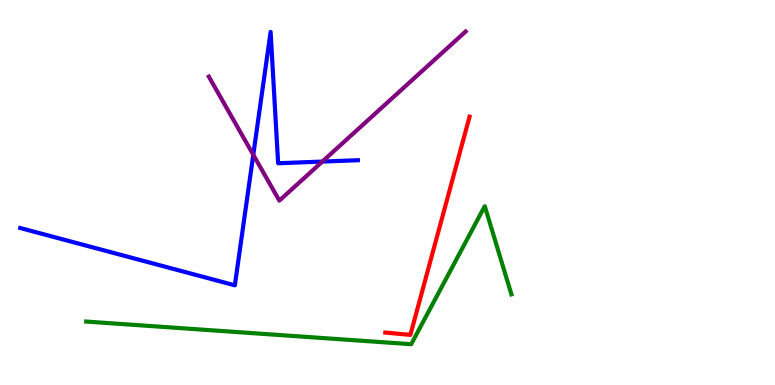[{'lines': ['blue', 'red'], 'intersections': []}, {'lines': ['green', 'red'], 'intersections': []}, {'lines': ['purple', 'red'], 'intersections': []}, {'lines': ['blue', 'green'], 'intersections': []}, {'lines': ['blue', 'purple'], 'intersections': [{'x': 3.27, 'y': 5.98}, {'x': 4.16, 'y': 5.8}]}, {'lines': ['green', 'purple'], 'intersections': []}]